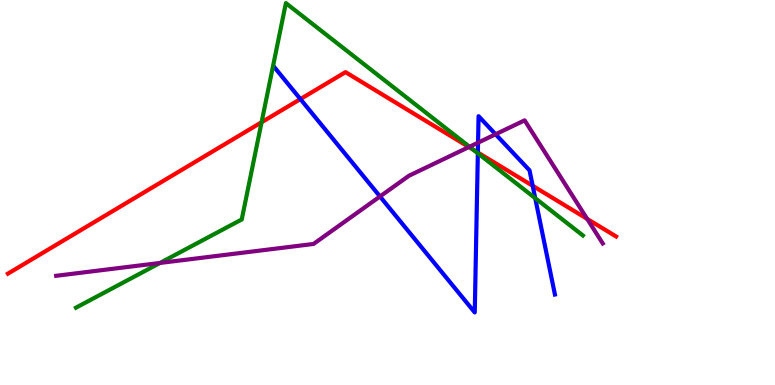[{'lines': ['blue', 'red'], 'intersections': [{'x': 3.88, 'y': 7.43}, {'x': 6.17, 'y': 6.04}, {'x': 6.87, 'y': 5.17}]}, {'lines': ['green', 'red'], 'intersections': [{'x': 3.38, 'y': 6.82}, {'x': 6.11, 'y': 6.11}]}, {'lines': ['purple', 'red'], 'intersections': [{'x': 6.05, 'y': 6.18}, {'x': 7.58, 'y': 4.31}]}, {'lines': ['blue', 'green'], 'intersections': [{'x': 6.17, 'y': 6.02}, {'x': 6.91, 'y': 4.85}]}, {'lines': ['blue', 'purple'], 'intersections': [{'x': 4.9, 'y': 4.9}, {'x': 6.17, 'y': 6.29}, {'x': 6.39, 'y': 6.51}]}, {'lines': ['green', 'purple'], 'intersections': [{'x': 2.06, 'y': 3.17}, {'x': 6.06, 'y': 6.19}]}]